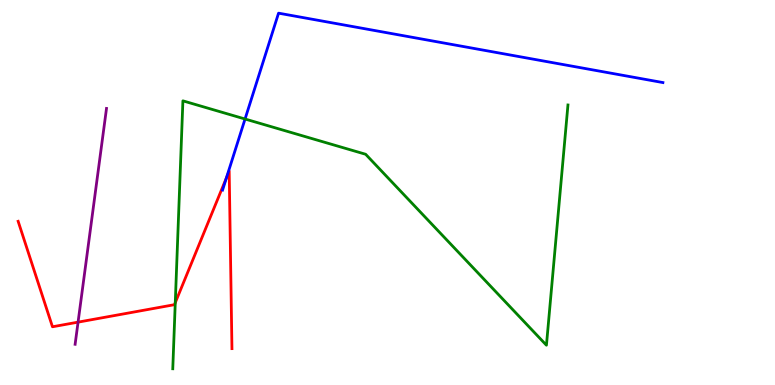[{'lines': ['blue', 'red'], 'intersections': [{'x': 2.92, 'y': 5.38}]}, {'lines': ['green', 'red'], 'intersections': [{'x': 2.26, 'y': 2.14}]}, {'lines': ['purple', 'red'], 'intersections': [{'x': 1.01, 'y': 1.63}]}, {'lines': ['blue', 'green'], 'intersections': [{'x': 3.16, 'y': 6.91}]}, {'lines': ['blue', 'purple'], 'intersections': []}, {'lines': ['green', 'purple'], 'intersections': []}]